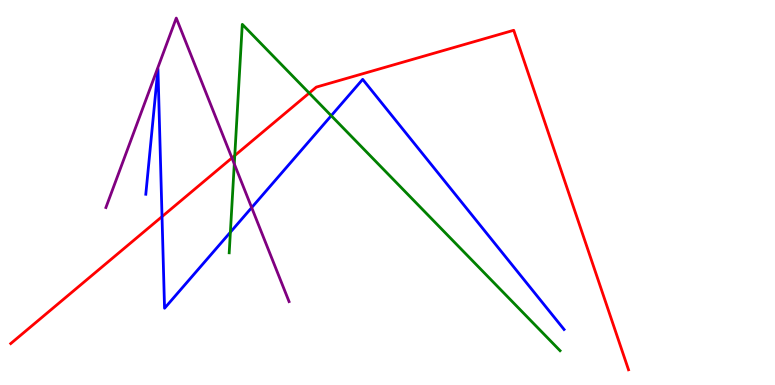[{'lines': ['blue', 'red'], 'intersections': [{'x': 2.09, 'y': 4.37}]}, {'lines': ['green', 'red'], 'intersections': [{'x': 3.03, 'y': 5.96}, {'x': 3.99, 'y': 7.58}]}, {'lines': ['purple', 'red'], 'intersections': [{'x': 2.99, 'y': 5.9}]}, {'lines': ['blue', 'green'], 'intersections': [{'x': 2.97, 'y': 3.97}, {'x': 4.27, 'y': 6.99}]}, {'lines': ['blue', 'purple'], 'intersections': [{'x': 3.25, 'y': 4.61}]}, {'lines': ['green', 'purple'], 'intersections': [{'x': 3.02, 'y': 5.74}]}]